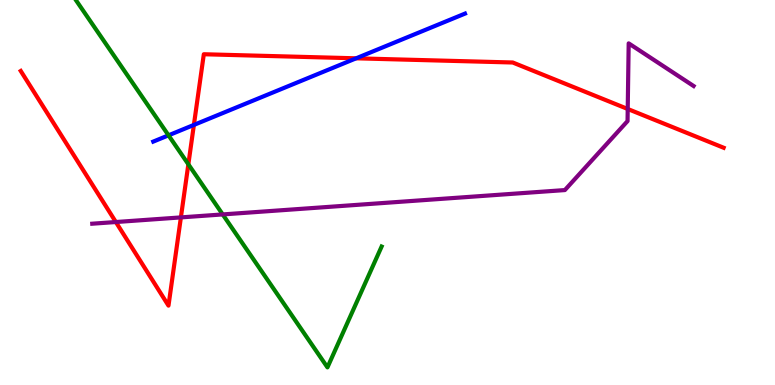[{'lines': ['blue', 'red'], 'intersections': [{'x': 2.5, 'y': 6.76}, {'x': 4.6, 'y': 8.49}]}, {'lines': ['green', 'red'], 'intersections': [{'x': 2.43, 'y': 5.73}]}, {'lines': ['purple', 'red'], 'intersections': [{'x': 1.49, 'y': 4.23}, {'x': 2.33, 'y': 4.35}, {'x': 8.1, 'y': 7.17}]}, {'lines': ['blue', 'green'], 'intersections': [{'x': 2.17, 'y': 6.48}]}, {'lines': ['blue', 'purple'], 'intersections': []}, {'lines': ['green', 'purple'], 'intersections': [{'x': 2.87, 'y': 4.43}]}]